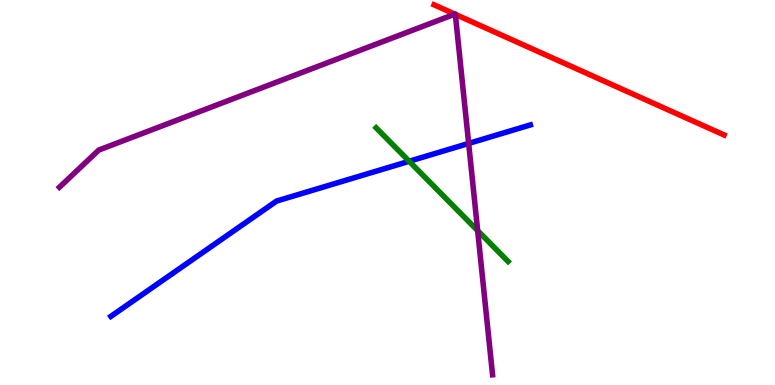[{'lines': ['blue', 'red'], 'intersections': []}, {'lines': ['green', 'red'], 'intersections': []}, {'lines': ['purple', 'red'], 'intersections': [{'x': 5.87, 'y': 9.63}, {'x': 5.88, 'y': 9.63}]}, {'lines': ['blue', 'green'], 'intersections': [{'x': 5.28, 'y': 5.81}]}, {'lines': ['blue', 'purple'], 'intersections': [{'x': 6.05, 'y': 6.27}]}, {'lines': ['green', 'purple'], 'intersections': [{'x': 6.16, 'y': 4.01}]}]